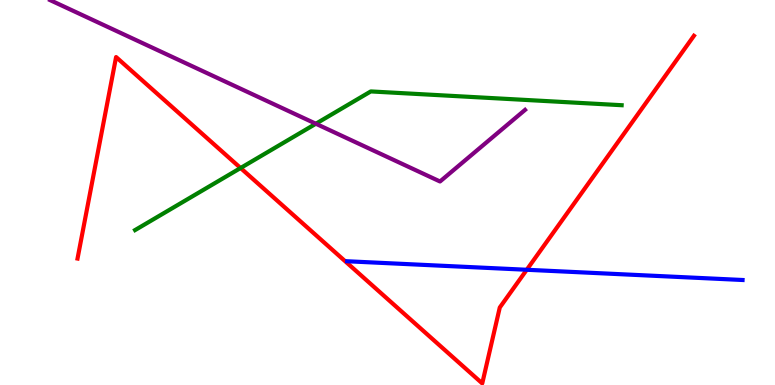[{'lines': ['blue', 'red'], 'intersections': [{'x': 6.8, 'y': 2.99}]}, {'lines': ['green', 'red'], 'intersections': [{'x': 3.1, 'y': 5.64}]}, {'lines': ['purple', 'red'], 'intersections': []}, {'lines': ['blue', 'green'], 'intersections': []}, {'lines': ['blue', 'purple'], 'intersections': []}, {'lines': ['green', 'purple'], 'intersections': [{'x': 4.08, 'y': 6.79}]}]